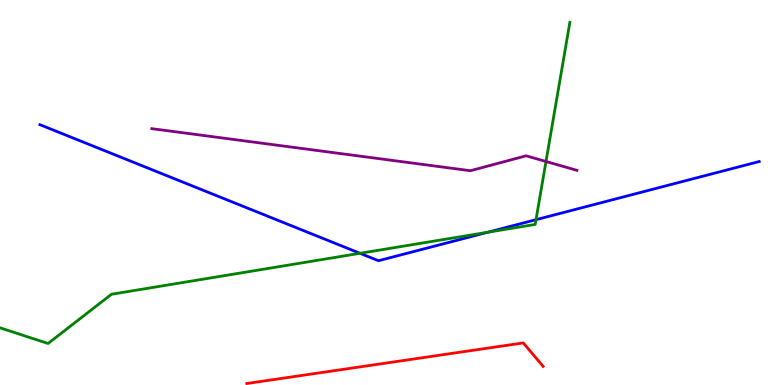[{'lines': ['blue', 'red'], 'intersections': []}, {'lines': ['green', 'red'], 'intersections': []}, {'lines': ['purple', 'red'], 'intersections': []}, {'lines': ['blue', 'green'], 'intersections': [{'x': 4.65, 'y': 3.42}, {'x': 6.29, 'y': 3.97}, {'x': 6.92, 'y': 4.29}]}, {'lines': ['blue', 'purple'], 'intersections': []}, {'lines': ['green', 'purple'], 'intersections': [{'x': 7.05, 'y': 5.81}]}]